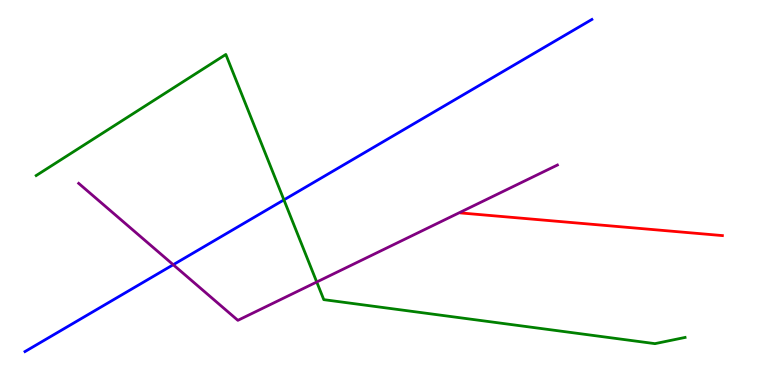[{'lines': ['blue', 'red'], 'intersections': []}, {'lines': ['green', 'red'], 'intersections': []}, {'lines': ['purple', 'red'], 'intersections': []}, {'lines': ['blue', 'green'], 'intersections': [{'x': 3.66, 'y': 4.81}]}, {'lines': ['blue', 'purple'], 'intersections': [{'x': 2.24, 'y': 3.12}]}, {'lines': ['green', 'purple'], 'intersections': [{'x': 4.09, 'y': 2.68}]}]